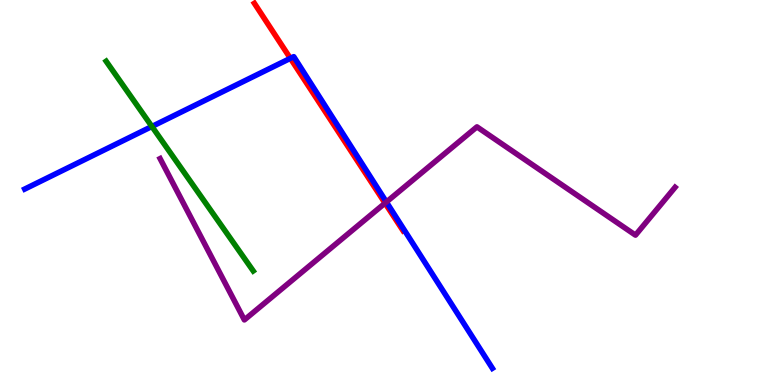[{'lines': ['blue', 'red'], 'intersections': [{'x': 3.75, 'y': 8.48}]}, {'lines': ['green', 'red'], 'intersections': []}, {'lines': ['purple', 'red'], 'intersections': [{'x': 4.97, 'y': 4.72}]}, {'lines': ['blue', 'green'], 'intersections': [{'x': 1.96, 'y': 6.71}]}, {'lines': ['blue', 'purple'], 'intersections': [{'x': 4.99, 'y': 4.75}]}, {'lines': ['green', 'purple'], 'intersections': []}]